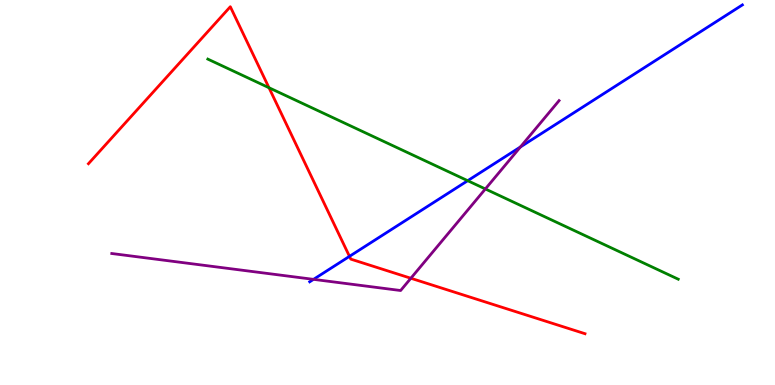[{'lines': ['blue', 'red'], 'intersections': [{'x': 4.51, 'y': 3.34}]}, {'lines': ['green', 'red'], 'intersections': [{'x': 3.47, 'y': 7.72}]}, {'lines': ['purple', 'red'], 'intersections': [{'x': 5.3, 'y': 2.77}]}, {'lines': ['blue', 'green'], 'intersections': [{'x': 6.03, 'y': 5.31}]}, {'lines': ['blue', 'purple'], 'intersections': [{'x': 4.05, 'y': 2.74}, {'x': 6.71, 'y': 6.18}]}, {'lines': ['green', 'purple'], 'intersections': [{'x': 6.26, 'y': 5.09}]}]